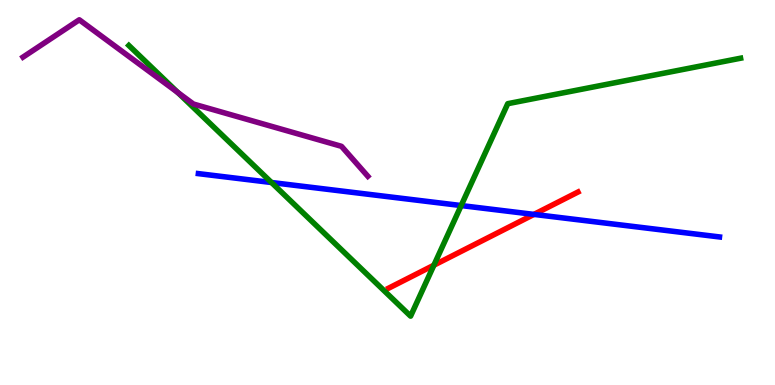[{'lines': ['blue', 'red'], 'intersections': [{'x': 6.89, 'y': 4.43}]}, {'lines': ['green', 'red'], 'intersections': [{'x': 5.6, 'y': 3.11}]}, {'lines': ['purple', 'red'], 'intersections': []}, {'lines': ['blue', 'green'], 'intersections': [{'x': 3.5, 'y': 5.26}, {'x': 5.95, 'y': 4.66}]}, {'lines': ['blue', 'purple'], 'intersections': []}, {'lines': ['green', 'purple'], 'intersections': [{'x': 2.29, 'y': 7.6}]}]